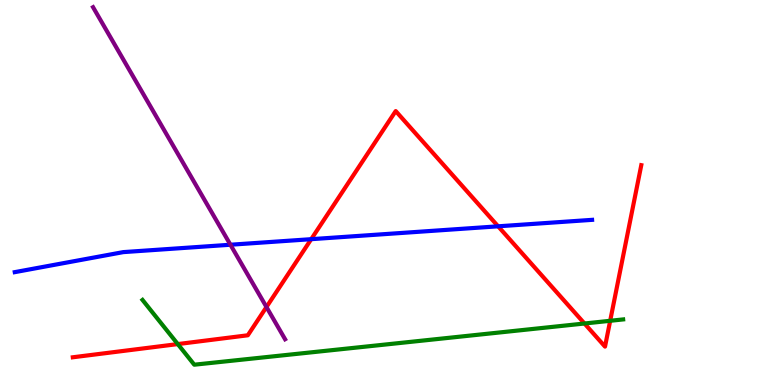[{'lines': ['blue', 'red'], 'intersections': [{'x': 4.02, 'y': 3.79}, {'x': 6.43, 'y': 4.12}]}, {'lines': ['green', 'red'], 'intersections': [{'x': 2.29, 'y': 1.06}, {'x': 7.54, 'y': 1.6}, {'x': 7.87, 'y': 1.67}]}, {'lines': ['purple', 'red'], 'intersections': [{'x': 3.44, 'y': 2.03}]}, {'lines': ['blue', 'green'], 'intersections': []}, {'lines': ['blue', 'purple'], 'intersections': [{'x': 2.97, 'y': 3.64}]}, {'lines': ['green', 'purple'], 'intersections': []}]